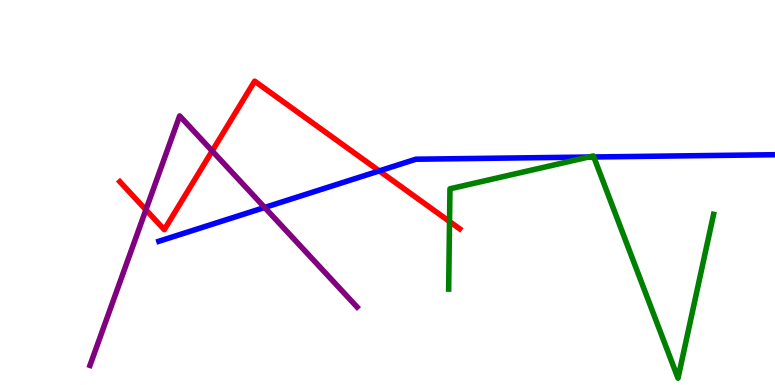[{'lines': ['blue', 'red'], 'intersections': [{'x': 4.89, 'y': 5.56}]}, {'lines': ['green', 'red'], 'intersections': [{'x': 5.8, 'y': 4.25}]}, {'lines': ['purple', 'red'], 'intersections': [{'x': 1.88, 'y': 4.55}, {'x': 2.74, 'y': 6.08}]}, {'lines': ['blue', 'green'], 'intersections': [{'x': 7.59, 'y': 5.92}, {'x': 7.66, 'y': 5.92}]}, {'lines': ['blue', 'purple'], 'intersections': [{'x': 3.42, 'y': 4.61}]}, {'lines': ['green', 'purple'], 'intersections': []}]